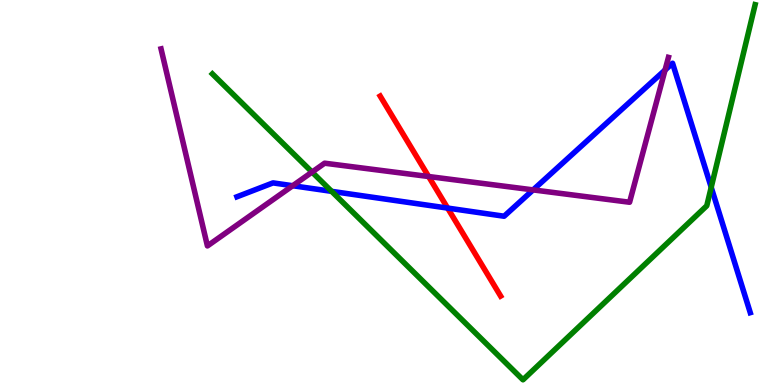[{'lines': ['blue', 'red'], 'intersections': [{'x': 5.78, 'y': 4.6}]}, {'lines': ['green', 'red'], 'intersections': []}, {'lines': ['purple', 'red'], 'intersections': [{'x': 5.53, 'y': 5.42}]}, {'lines': ['blue', 'green'], 'intersections': [{'x': 4.28, 'y': 5.03}, {'x': 9.18, 'y': 5.13}]}, {'lines': ['blue', 'purple'], 'intersections': [{'x': 3.78, 'y': 5.18}, {'x': 6.88, 'y': 5.07}, {'x': 8.58, 'y': 8.18}]}, {'lines': ['green', 'purple'], 'intersections': [{'x': 4.03, 'y': 5.53}]}]